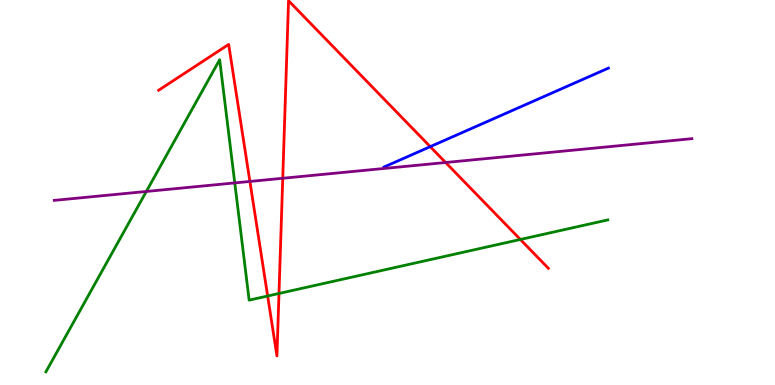[{'lines': ['blue', 'red'], 'intersections': [{'x': 5.55, 'y': 6.19}]}, {'lines': ['green', 'red'], 'intersections': [{'x': 3.45, 'y': 2.31}, {'x': 3.6, 'y': 2.38}, {'x': 6.71, 'y': 3.78}]}, {'lines': ['purple', 'red'], 'intersections': [{'x': 3.22, 'y': 5.29}, {'x': 3.65, 'y': 5.37}, {'x': 5.75, 'y': 5.78}]}, {'lines': ['blue', 'green'], 'intersections': []}, {'lines': ['blue', 'purple'], 'intersections': []}, {'lines': ['green', 'purple'], 'intersections': [{'x': 1.89, 'y': 5.03}, {'x': 3.03, 'y': 5.25}]}]